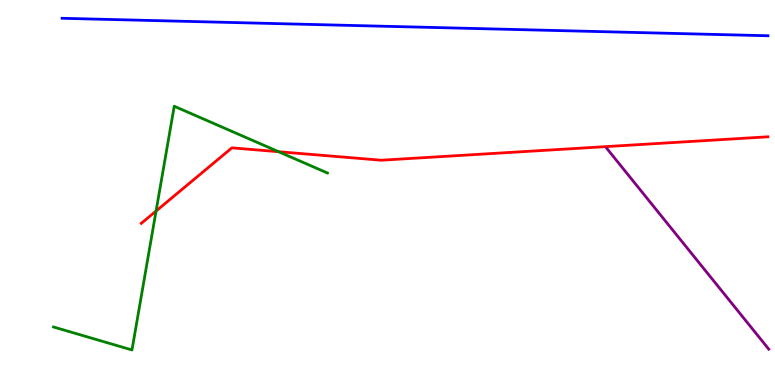[{'lines': ['blue', 'red'], 'intersections': []}, {'lines': ['green', 'red'], 'intersections': [{'x': 2.01, 'y': 4.52}, {'x': 3.59, 'y': 6.06}]}, {'lines': ['purple', 'red'], 'intersections': []}, {'lines': ['blue', 'green'], 'intersections': []}, {'lines': ['blue', 'purple'], 'intersections': []}, {'lines': ['green', 'purple'], 'intersections': []}]